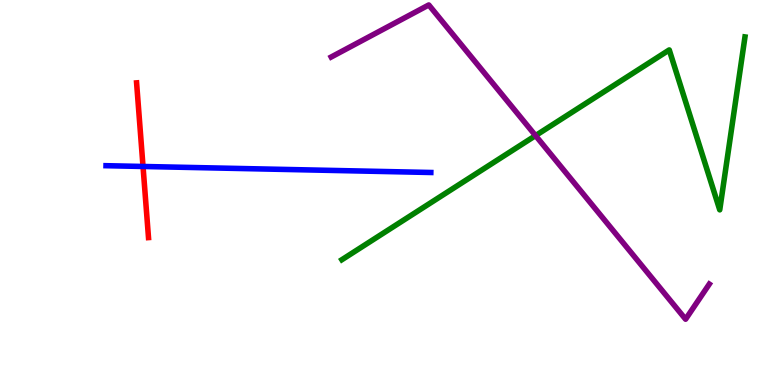[{'lines': ['blue', 'red'], 'intersections': [{'x': 1.85, 'y': 5.68}]}, {'lines': ['green', 'red'], 'intersections': []}, {'lines': ['purple', 'red'], 'intersections': []}, {'lines': ['blue', 'green'], 'intersections': []}, {'lines': ['blue', 'purple'], 'intersections': []}, {'lines': ['green', 'purple'], 'intersections': [{'x': 6.91, 'y': 6.48}]}]